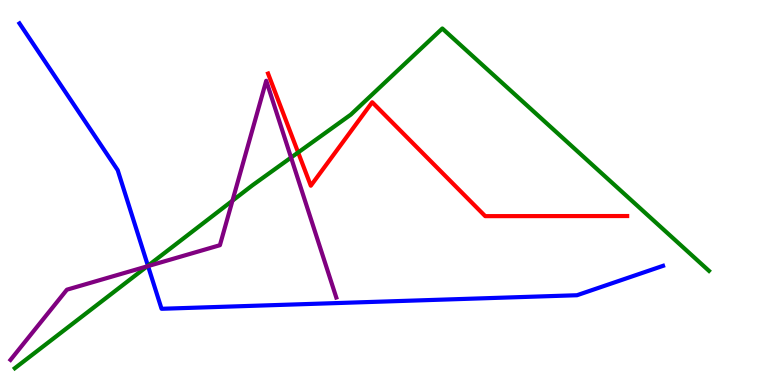[{'lines': ['blue', 'red'], 'intersections': []}, {'lines': ['green', 'red'], 'intersections': [{'x': 3.85, 'y': 6.04}]}, {'lines': ['purple', 'red'], 'intersections': []}, {'lines': ['blue', 'green'], 'intersections': [{'x': 1.91, 'y': 3.1}]}, {'lines': ['blue', 'purple'], 'intersections': [{'x': 1.91, 'y': 3.09}]}, {'lines': ['green', 'purple'], 'intersections': [{'x': 1.9, 'y': 3.08}, {'x': 3.0, 'y': 4.79}, {'x': 3.76, 'y': 5.91}]}]